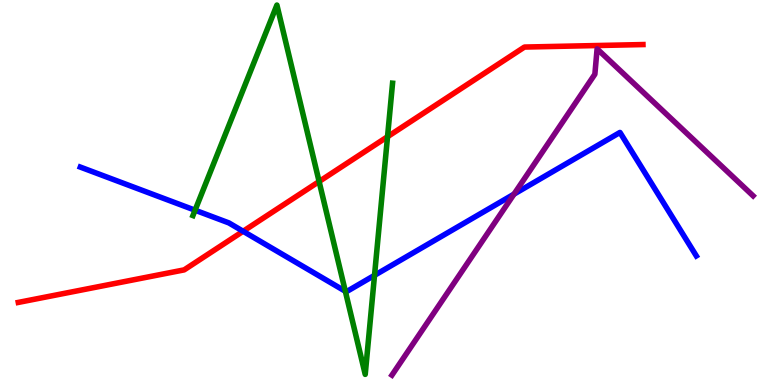[{'lines': ['blue', 'red'], 'intersections': [{'x': 3.14, 'y': 3.99}]}, {'lines': ['green', 'red'], 'intersections': [{'x': 4.12, 'y': 5.29}, {'x': 5.0, 'y': 6.45}]}, {'lines': ['purple', 'red'], 'intersections': []}, {'lines': ['blue', 'green'], 'intersections': [{'x': 2.52, 'y': 4.54}, {'x': 4.46, 'y': 2.43}, {'x': 4.83, 'y': 2.85}]}, {'lines': ['blue', 'purple'], 'intersections': [{'x': 6.63, 'y': 4.96}]}, {'lines': ['green', 'purple'], 'intersections': []}]